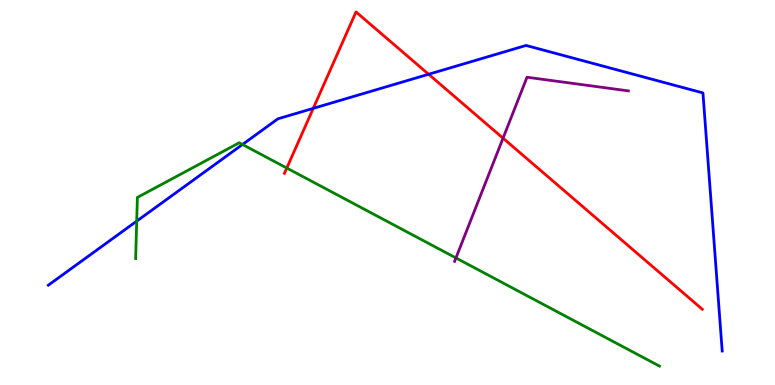[{'lines': ['blue', 'red'], 'intersections': [{'x': 4.04, 'y': 7.19}, {'x': 5.53, 'y': 8.07}]}, {'lines': ['green', 'red'], 'intersections': [{'x': 3.7, 'y': 5.64}]}, {'lines': ['purple', 'red'], 'intersections': [{'x': 6.49, 'y': 6.41}]}, {'lines': ['blue', 'green'], 'intersections': [{'x': 1.76, 'y': 4.26}, {'x': 3.13, 'y': 6.25}]}, {'lines': ['blue', 'purple'], 'intersections': []}, {'lines': ['green', 'purple'], 'intersections': [{'x': 5.88, 'y': 3.3}]}]